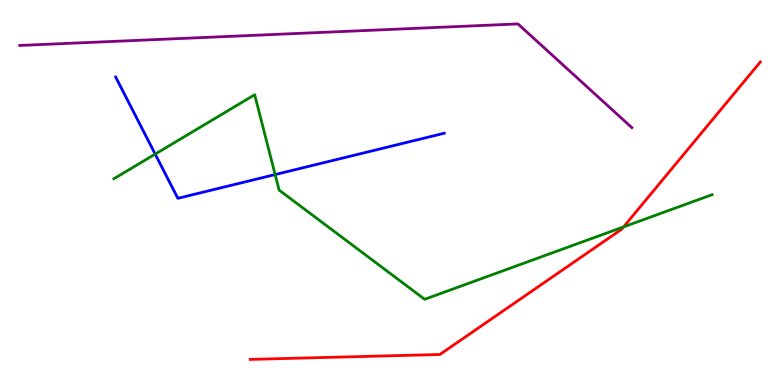[{'lines': ['blue', 'red'], 'intersections': []}, {'lines': ['green', 'red'], 'intersections': [{'x': 8.05, 'y': 4.11}]}, {'lines': ['purple', 'red'], 'intersections': []}, {'lines': ['blue', 'green'], 'intersections': [{'x': 2.0, 'y': 6.0}, {'x': 3.55, 'y': 5.47}]}, {'lines': ['blue', 'purple'], 'intersections': []}, {'lines': ['green', 'purple'], 'intersections': []}]